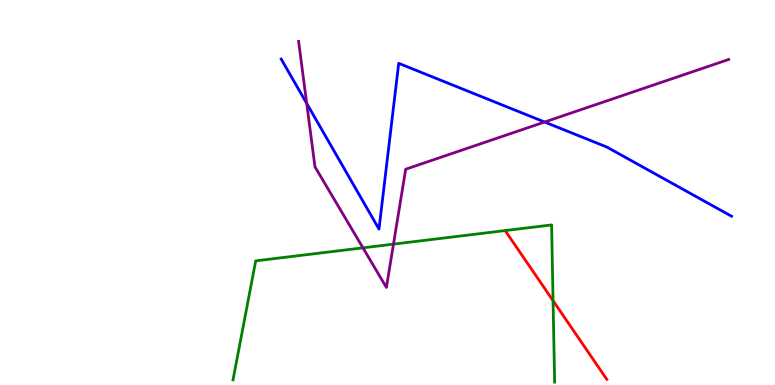[{'lines': ['blue', 'red'], 'intersections': []}, {'lines': ['green', 'red'], 'intersections': [{'x': 7.14, 'y': 2.19}]}, {'lines': ['purple', 'red'], 'intersections': []}, {'lines': ['blue', 'green'], 'intersections': []}, {'lines': ['blue', 'purple'], 'intersections': [{'x': 3.96, 'y': 7.31}, {'x': 7.03, 'y': 6.83}]}, {'lines': ['green', 'purple'], 'intersections': [{'x': 4.68, 'y': 3.56}, {'x': 5.08, 'y': 3.66}]}]